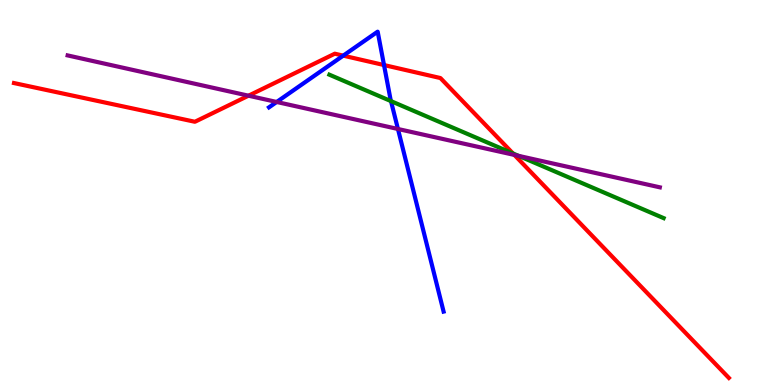[{'lines': ['blue', 'red'], 'intersections': [{'x': 4.43, 'y': 8.55}, {'x': 4.96, 'y': 8.31}]}, {'lines': ['green', 'red'], 'intersections': [{'x': 6.62, 'y': 6.01}]}, {'lines': ['purple', 'red'], 'intersections': [{'x': 3.21, 'y': 7.51}, {'x': 6.64, 'y': 5.98}]}, {'lines': ['blue', 'green'], 'intersections': [{'x': 5.04, 'y': 7.37}]}, {'lines': ['blue', 'purple'], 'intersections': [{'x': 3.57, 'y': 7.35}, {'x': 5.13, 'y': 6.65}]}, {'lines': ['green', 'purple'], 'intersections': [{'x': 6.69, 'y': 5.95}]}]